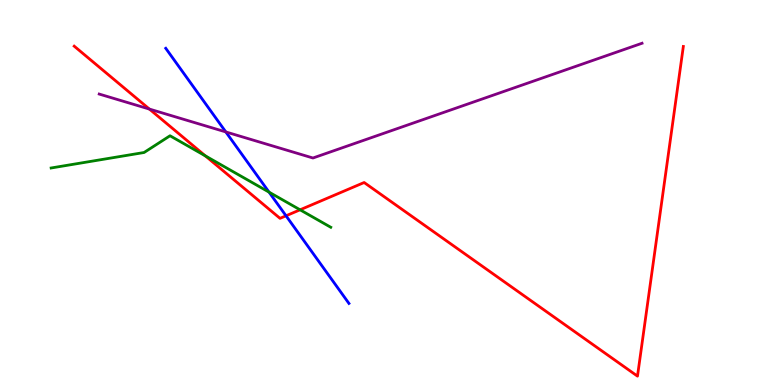[{'lines': ['blue', 'red'], 'intersections': [{'x': 3.69, 'y': 4.39}]}, {'lines': ['green', 'red'], 'intersections': [{'x': 2.65, 'y': 5.95}, {'x': 3.87, 'y': 4.55}]}, {'lines': ['purple', 'red'], 'intersections': [{'x': 1.93, 'y': 7.17}]}, {'lines': ['blue', 'green'], 'intersections': [{'x': 3.47, 'y': 5.01}]}, {'lines': ['blue', 'purple'], 'intersections': [{'x': 2.91, 'y': 6.57}]}, {'lines': ['green', 'purple'], 'intersections': []}]